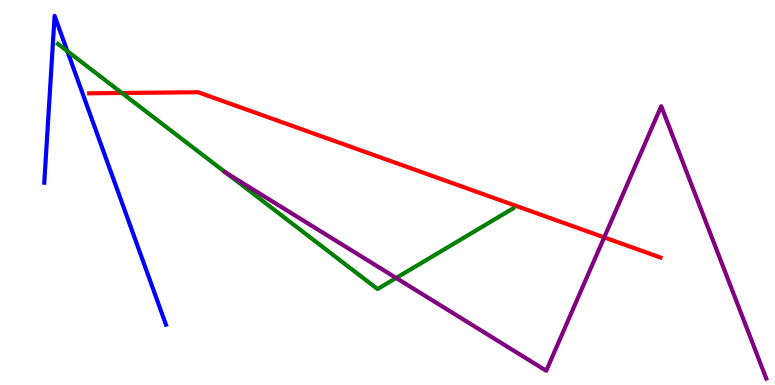[{'lines': ['blue', 'red'], 'intersections': []}, {'lines': ['green', 'red'], 'intersections': [{'x': 1.57, 'y': 7.58}]}, {'lines': ['purple', 'red'], 'intersections': [{'x': 7.8, 'y': 3.83}]}, {'lines': ['blue', 'green'], 'intersections': [{'x': 0.869, 'y': 8.67}]}, {'lines': ['blue', 'purple'], 'intersections': []}, {'lines': ['green', 'purple'], 'intersections': [{'x': 2.91, 'y': 5.52}, {'x': 5.11, 'y': 2.78}]}]